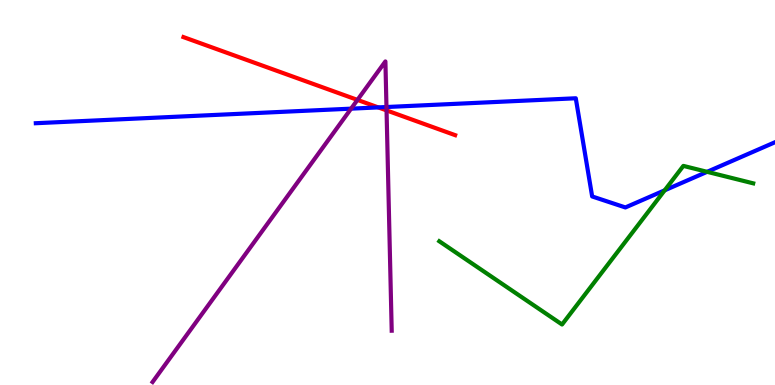[{'lines': ['blue', 'red'], 'intersections': [{'x': 4.88, 'y': 7.21}]}, {'lines': ['green', 'red'], 'intersections': []}, {'lines': ['purple', 'red'], 'intersections': [{'x': 4.61, 'y': 7.41}, {'x': 4.99, 'y': 7.13}]}, {'lines': ['blue', 'green'], 'intersections': [{'x': 8.58, 'y': 5.06}, {'x': 9.12, 'y': 5.54}]}, {'lines': ['blue', 'purple'], 'intersections': [{'x': 4.53, 'y': 7.18}, {'x': 4.99, 'y': 7.22}]}, {'lines': ['green', 'purple'], 'intersections': []}]